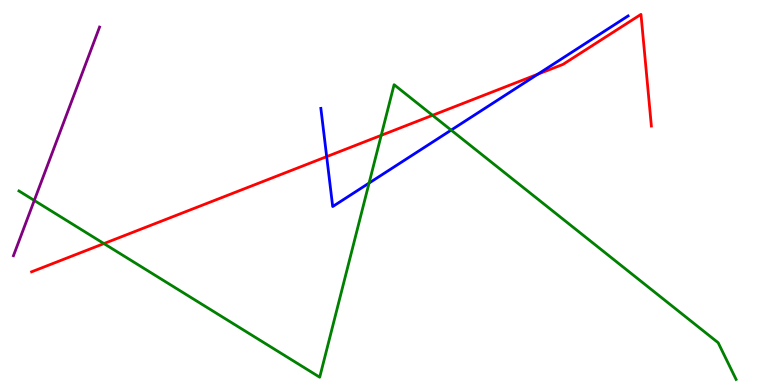[{'lines': ['blue', 'red'], 'intersections': [{'x': 4.22, 'y': 5.93}, {'x': 6.94, 'y': 8.07}]}, {'lines': ['green', 'red'], 'intersections': [{'x': 1.34, 'y': 3.67}, {'x': 4.92, 'y': 6.48}, {'x': 5.58, 'y': 7.01}]}, {'lines': ['purple', 'red'], 'intersections': []}, {'lines': ['blue', 'green'], 'intersections': [{'x': 4.76, 'y': 5.25}, {'x': 5.82, 'y': 6.62}]}, {'lines': ['blue', 'purple'], 'intersections': []}, {'lines': ['green', 'purple'], 'intersections': [{'x': 0.442, 'y': 4.79}]}]